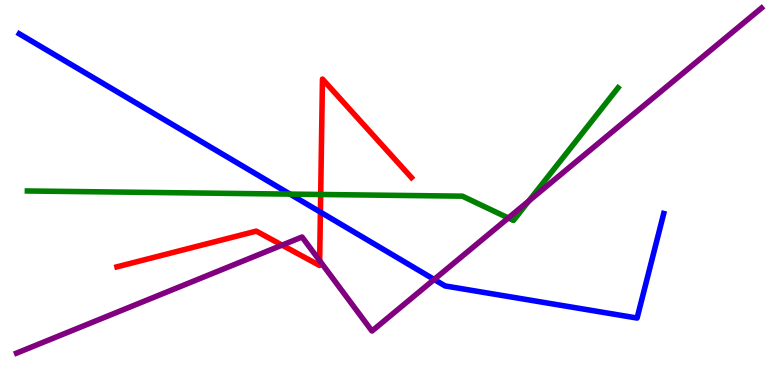[{'lines': ['blue', 'red'], 'intersections': [{'x': 4.13, 'y': 4.49}]}, {'lines': ['green', 'red'], 'intersections': [{'x': 4.14, 'y': 4.95}]}, {'lines': ['purple', 'red'], 'intersections': [{'x': 3.64, 'y': 3.63}, {'x': 4.12, 'y': 3.23}]}, {'lines': ['blue', 'green'], 'intersections': [{'x': 3.74, 'y': 4.96}]}, {'lines': ['blue', 'purple'], 'intersections': [{'x': 5.6, 'y': 2.74}]}, {'lines': ['green', 'purple'], 'intersections': [{'x': 6.56, 'y': 4.34}, {'x': 6.82, 'y': 4.78}]}]